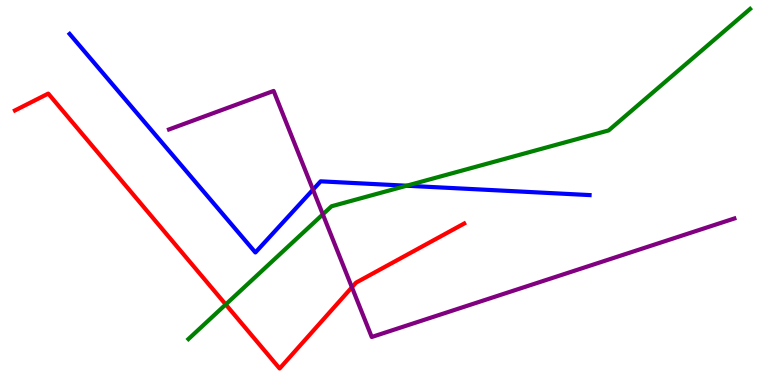[{'lines': ['blue', 'red'], 'intersections': []}, {'lines': ['green', 'red'], 'intersections': [{'x': 2.91, 'y': 2.09}]}, {'lines': ['purple', 'red'], 'intersections': [{'x': 4.54, 'y': 2.54}]}, {'lines': ['blue', 'green'], 'intersections': [{'x': 5.25, 'y': 5.18}]}, {'lines': ['blue', 'purple'], 'intersections': [{'x': 4.04, 'y': 5.07}]}, {'lines': ['green', 'purple'], 'intersections': [{'x': 4.17, 'y': 4.43}]}]